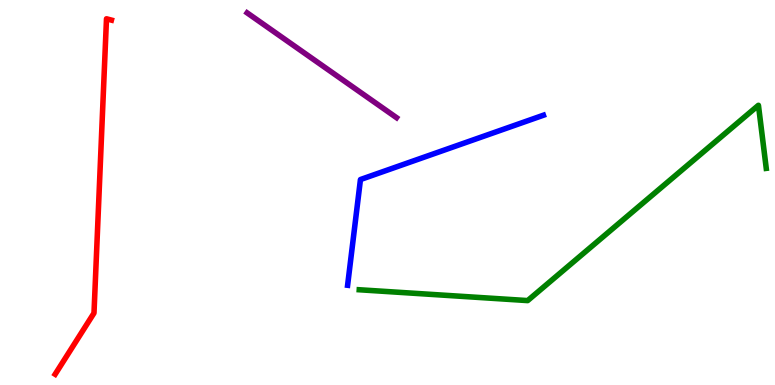[{'lines': ['blue', 'red'], 'intersections': []}, {'lines': ['green', 'red'], 'intersections': []}, {'lines': ['purple', 'red'], 'intersections': []}, {'lines': ['blue', 'green'], 'intersections': []}, {'lines': ['blue', 'purple'], 'intersections': []}, {'lines': ['green', 'purple'], 'intersections': []}]